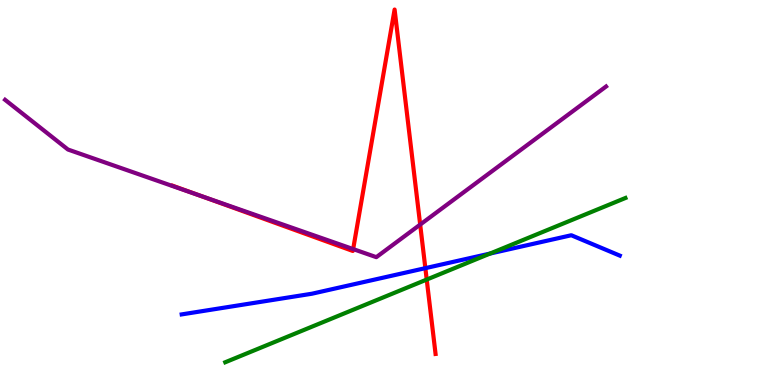[{'lines': ['blue', 'red'], 'intersections': [{'x': 5.49, 'y': 3.04}]}, {'lines': ['green', 'red'], 'intersections': [{'x': 5.51, 'y': 2.74}]}, {'lines': ['purple', 'red'], 'intersections': [{'x': 2.56, 'y': 4.93}, {'x': 4.56, 'y': 3.53}, {'x': 5.42, 'y': 4.17}]}, {'lines': ['blue', 'green'], 'intersections': [{'x': 6.32, 'y': 3.41}]}, {'lines': ['blue', 'purple'], 'intersections': []}, {'lines': ['green', 'purple'], 'intersections': []}]